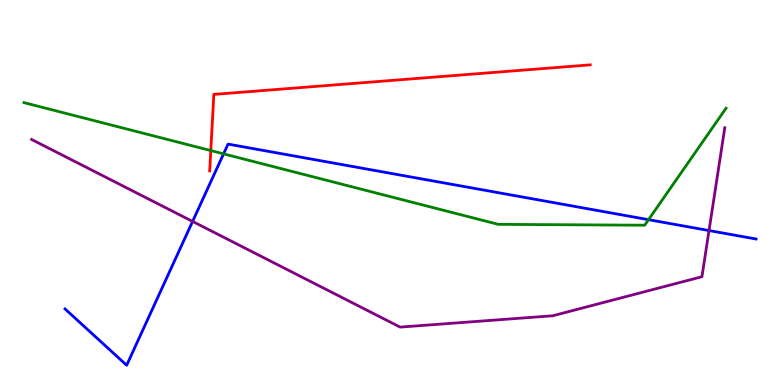[{'lines': ['blue', 'red'], 'intersections': []}, {'lines': ['green', 'red'], 'intersections': [{'x': 2.72, 'y': 6.09}]}, {'lines': ['purple', 'red'], 'intersections': []}, {'lines': ['blue', 'green'], 'intersections': [{'x': 2.88, 'y': 6.0}, {'x': 8.37, 'y': 4.29}]}, {'lines': ['blue', 'purple'], 'intersections': [{'x': 2.49, 'y': 4.25}, {'x': 9.15, 'y': 4.01}]}, {'lines': ['green', 'purple'], 'intersections': []}]